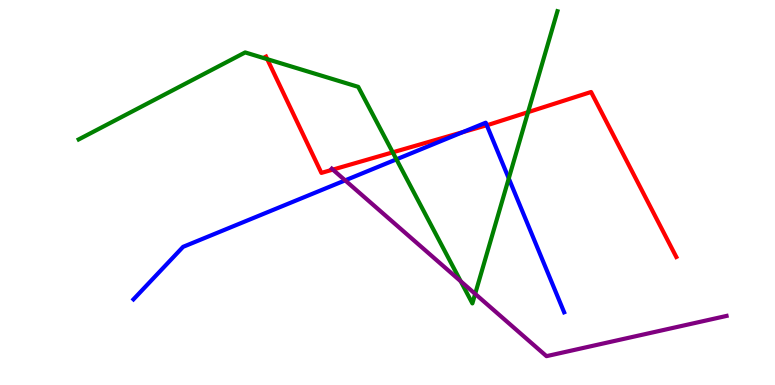[{'lines': ['blue', 'red'], 'intersections': [{'x': 5.97, 'y': 6.57}, {'x': 6.28, 'y': 6.75}]}, {'lines': ['green', 'red'], 'intersections': [{'x': 3.45, 'y': 8.46}, {'x': 5.07, 'y': 6.04}, {'x': 6.81, 'y': 7.09}]}, {'lines': ['purple', 'red'], 'intersections': [{'x': 4.29, 'y': 5.59}]}, {'lines': ['blue', 'green'], 'intersections': [{'x': 5.12, 'y': 5.86}, {'x': 6.56, 'y': 5.37}]}, {'lines': ['blue', 'purple'], 'intersections': [{'x': 4.45, 'y': 5.32}]}, {'lines': ['green', 'purple'], 'intersections': [{'x': 5.94, 'y': 2.69}, {'x': 6.13, 'y': 2.37}]}]